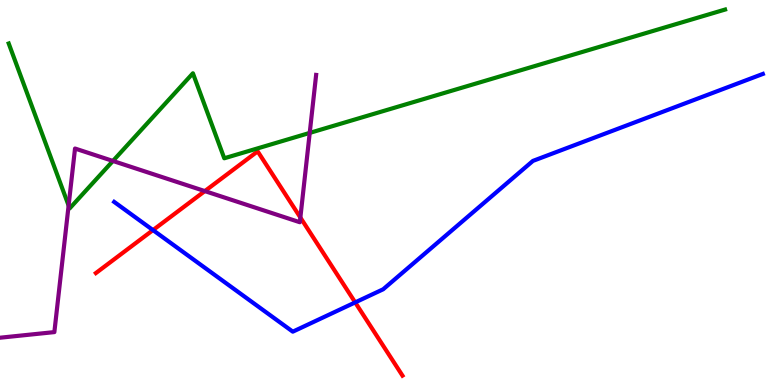[{'lines': ['blue', 'red'], 'intersections': [{'x': 1.97, 'y': 4.02}, {'x': 4.58, 'y': 2.15}]}, {'lines': ['green', 'red'], 'intersections': []}, {'lines': ['purple', 'red'], 'intersections': [{'x': 2.64, 'y': 5.04}, {'x': 3.88, 'y': 4.35}]}, {'lines': ['blue', 'green'], 'intersections': []}, {'lines': ['blue', 'purple'], 'intersections': []}, {'lines': ['green', 'purple'], 'intersections': [{'x': 0.885, 'y': 4.66}, {'x': 1.46, 'y': 5.82}, {'x': 4.0, 'y': 6.55}]}]